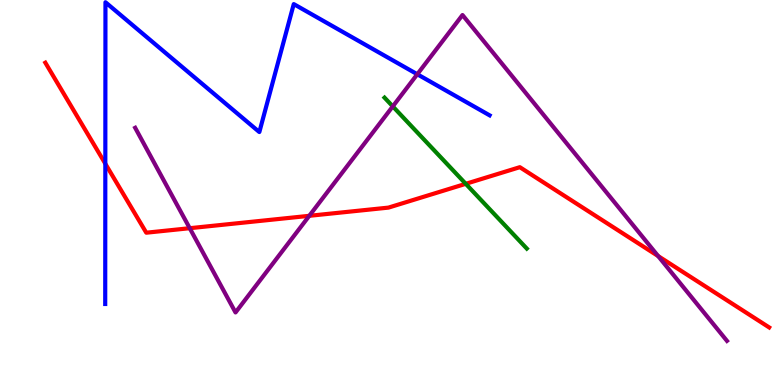[{'lines': ['blue', 'red'], 'intersections': [{'x': 1.36, 'y': 5.75}]}, {'lines': ['green', 'red'], 'intersections': [{'x': 6.01, 'y': 5.23}]}, {'lines': ['purple', 'red'], 'intersections': [{'x': 2.45, 'y': 4.07}, {'x': 3.99, 'y': 4.39}, {'x': 8.49, 'y': 3.35}]}, {'lines': ['blue', 'green'], 'intersections': []}, {'lines': ['blue', 'purple'], 'intersections': [{'x': 5.38, 'y': 8.07}]}, {'lines': ['green', 'purple'], 'intersections': [{'x': 5.07, 'y': 7.24}]}]